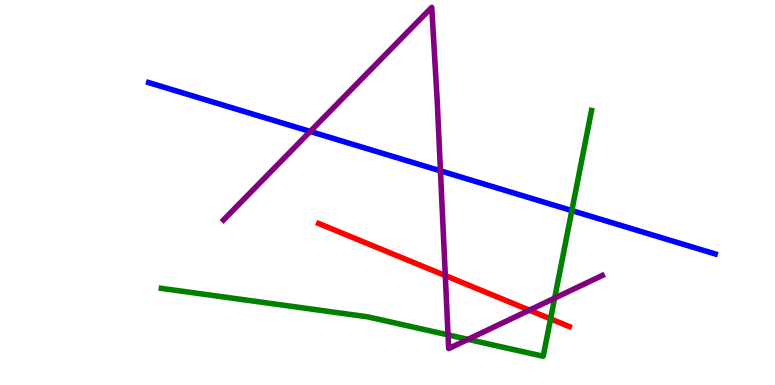[{'lines': ['blue', 'red'], 'intersections': []}, {'lines': ['green', 'red'], 'intersections': [{'x': 7.1, 'y': 1.72}]}, {'lines': ['purple', 'red'], 'intersections': [{'x': 5.75, 'y': 2.84}, {'x': 6.83, 'y': 1.94}]}, {'lines': ['blue', 'green'], 'intersections': [{'x': 7.38, 'y': 4.53}]}, {'lines': ['blue', 'purple'], 'intersections': [{'x': 4.0, 'y': 6.59}, {'x': 5.68, 'y': 5.56}]}, {'lines': ['green', 'purple'], 'intersections': [{'x': 5.78, 'y': 1.3}, {'x': 6.04, 'y': 1.19}, {'x': 7.16, 'y': 2.26}]}]